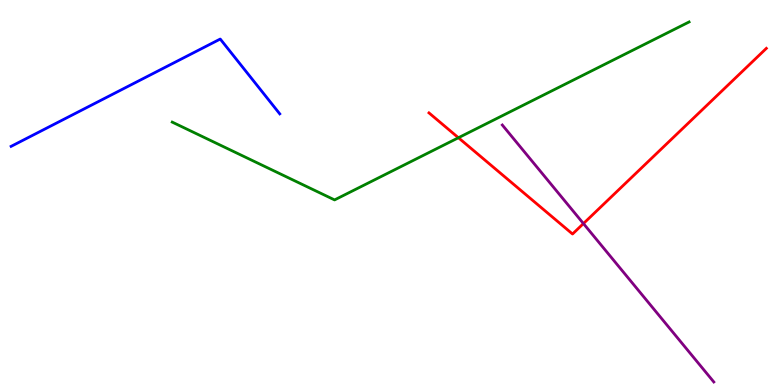[{'lines': ['blue', 'red'], 'intersections': []}, {'lines': ['green', 'red'], 'intersections': [{'x': 5.92, 'y': 6.42}]}, {'lines': ['purple', 'red'], 'intersections': [{'x': 7.53, 'y': 4.19}]}, {'lines': ['blue', 'green'], 'intersections': []}, {'lines': ['blue', 'purple'], 'intersections': []}, {'lines': ['green', 'purple'], 'intersections': []}]